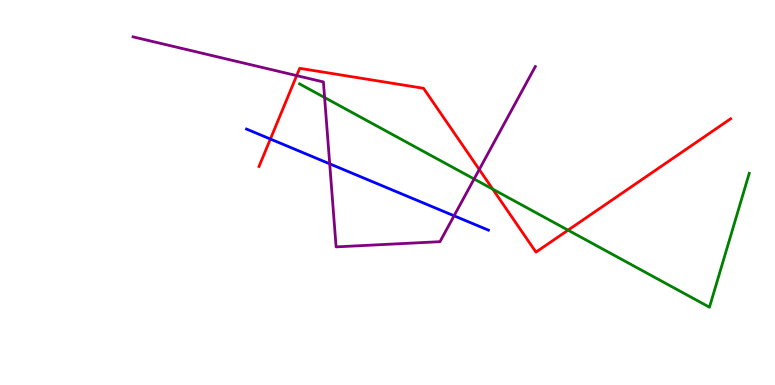[{'lines': ['blue', 'red'], 'intersections': [{'x': 3.49, 'y': 6.39}]}, {'lines': ['green', 'red'], 'intersections': [{'x': 6.36, 'y': 5.09}, {'x': 7.33, 'y': 4.02}]}, {'lines': ['purple', 'red'], 'intersections': [{'x': 3.83, 'y': 8.04}, {'x': 6.18, 'y': 5.6}]}, {'lines': ['blue', 'green'], 'intersections': []}, {'lines': ['blue', 'purple'], 'intersections': [{'x': 4.25, 'y': 5.74}, {'x': 5.86, 'y': 4.4}]}, {'lines': ['green', 'purple'], 'intersections': [{'x': 4.19, 'y': 7.47}, {'x': 6.12, 'y': 5.35}]}]